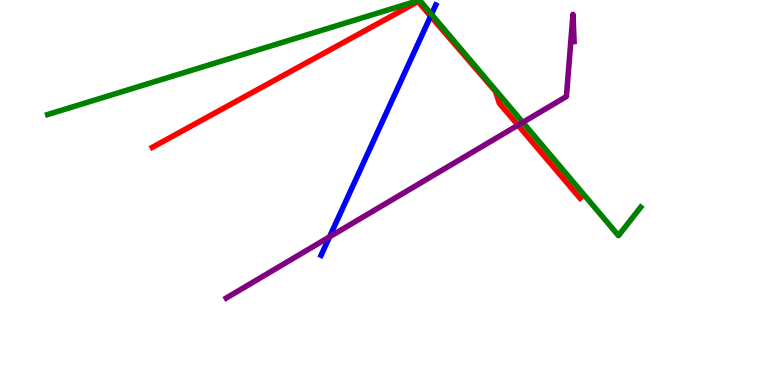[{'lines': ['blue', 'red'], 'intersections': [{'x': 5.56, 'y': 9.58}]}, {'lines': ['green', 'red'], 'intersections': []}, {'lines': ['purple', 'red'], 'intersections': [{'x': 6.68, 'y': 6.75}]}, {'lines': ['blue', 'green'], 'intersections': [{'x': 5.57, 'y': 9.63}]}, {'lines': ['blue', 'purple'], 'intersections': [{'x': 4.25, 'y': 3.85}]}, {'lines': ['green', 'purple'], 'intersections': [{'x': 6.75, 'y': 6.82}]}]